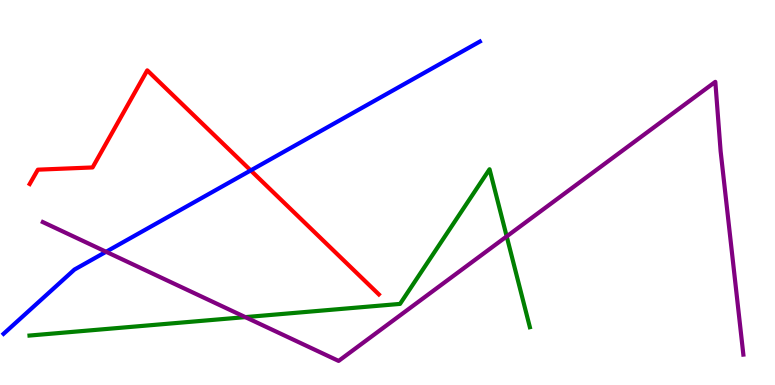[{'lines': ['blue', 'red'], 'intersections': [{'x': 3.24, 'y': 5.57}]}, {'lines': ['green', 'red'], 'intersections': []}, {'lines': ['purple', 'red'], 'intersections': []}, {'lines': ['blue', 'green'], 'intersections': []}, {'lines': ['blue', 'purple'], 'intersections': [{'x': 1.37, 'y': 3.46}]}, {'lines': ['green', 'purple'], 'intersections': [{'x': 3.17, 'y': 1.76}, {'x': 6.54, 'y': 3.86}]}]